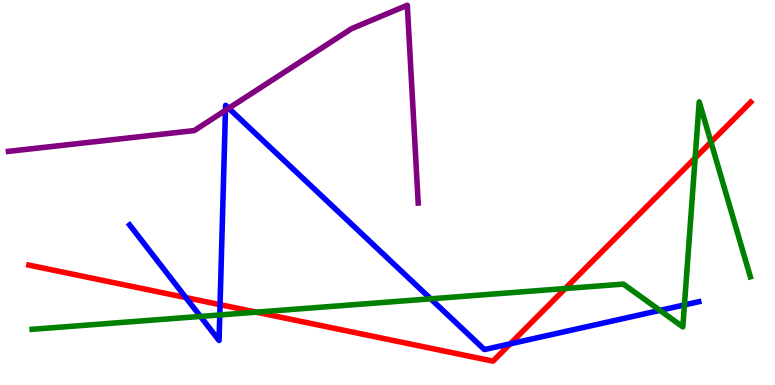[{'lines': ['blue', 'red'], 'intersections': [{'x': 2.4, 'y': 2.27}, {'x': 2.84, 'y': 2.09}, {'x': 6.58, 'y': 1.07}]}, {'lines': ['green', 'red'], 'intersections': [{'x': 3.31, 'y': 1.89}, {'x': 7.29, 'y': 2.51}, {'x': 8.97, 'y': 5.9}, {'x': 9.17, 'y': 6.31}]}, {'lines': ['purple', 'red'], 'intersections': []}, {'lines': ['blue', 'green'], 'intersections': [{'x': 2.59, 'y': 1.78}, {'x': 2.84, 'y': 1.82}, {'x': 5.56, 'y': 2.24}, {'x': 8.52, 'y': 1.94}, {'x': 8.83, 'y': 2.08}]}, {'lines': ['blue', 'purple'], 'intersections': [{'x': 2.91, 'y': 7.13}, {'x': 2.95, 'y': 7.19}]}, {'lines': ['green', 'purple'], 'intersections': []}]